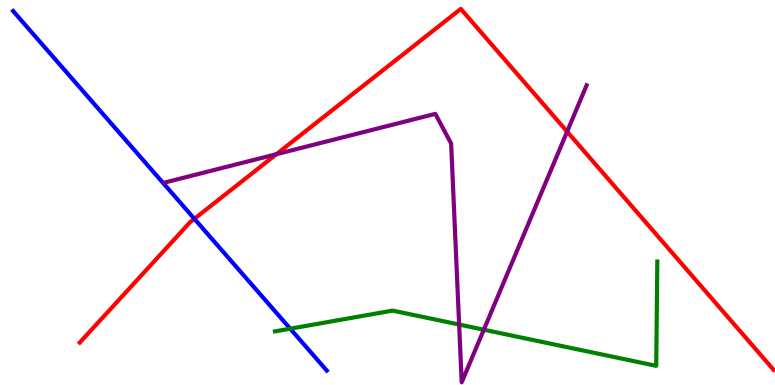[{'lines': ['blue', 'red'], 'intersections': [{'x': 2.51, 'y': 4.32}]}, {'lines': ['green', 'red'], 'intersections': []}, {'lines': ['purple', 'red'], 'intersections': [{'x': 3.57, 'y': 5.99}, {'x': 7.32, 'y': 6.58}]}, {'lines': ['blue', 'green'], 'intersections': [{'x': 3.74, 'y': 1.46}]}, {'lines': ['blue', 'purple'], 'intersections': []}, {'lines': ['green', 'purple'], 'intersections': [{'x': 5.92, 'y': 1.57}, {'x': 6.24, 'y': 1.44}]}]